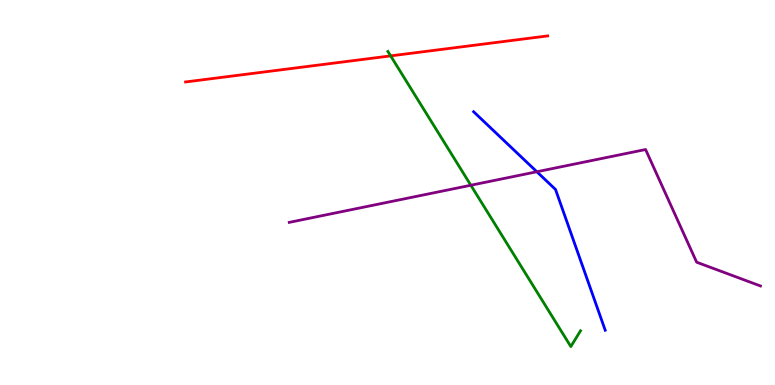[{'lines': ['blue', 'red'], 'intersections': []}, {'lines': ['green', 'red'], 'intersections': [{'x': 5.04, 'y': 8.55}]}, {'lines': ['purple', 'red'], 'intersections': []}, {'lines': ['blue', 'green'], 'intersections': []}, {'lines': ['blue', 'purple'], 'intersections': [{'x': 6.93, 'y': 5.54}]}, {'lines': ['green', 'purple'], 'intersections': [{'x': 6.08, 'y': 5.19}]}]